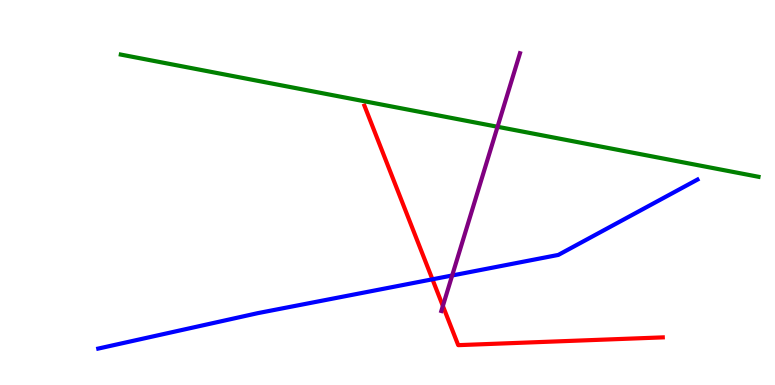[{'lines': ['blue', 'red'], 'intersections': [{'x': 5.58, 'y': 2.75}]}, {'lines': ['green', 'red'], 'intersections': []}, {'lines': ['purple', 'red'], 'intersections': [{'x': 5.71, 'y': 2.05}]}, {'lines': ['blue', 'green'], 'intersections': []}, {'lines': ['blue', 'purple'], 'intersections': [{'x': 5.83, 'y': 2.84}]}, {'lines': ['green', 'purple'], 'intersections': [{'x': 6.42, 'y': 6.71}]}]